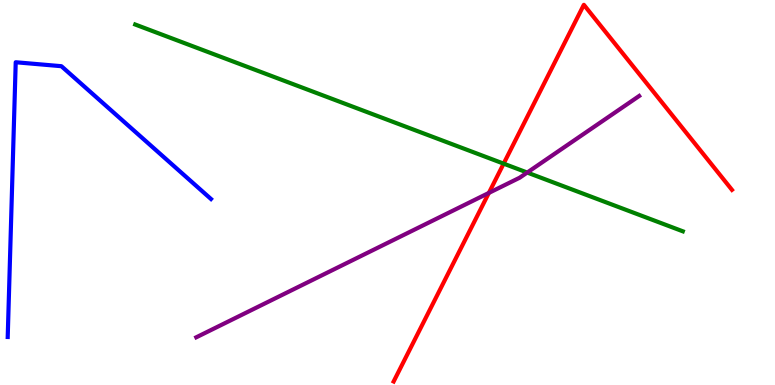[{'lines': ['blue', 'red'], 'intersections': []}, {'lines': ['green', 'red'], 'intersections': [{'x': 6.5, 'y': 5.75}]}, {'lines': ['purple', 'red'], 'intersections': [{'x': 6.31, 'y': 4.99}]}, {'lines': ['blue', 'green'], 'intersections': []}, {'lines': ['blue', 'purple'], 'intersections': []}, {'lines': ['green', 'purple'], 'intersections': [{'x': 6.8, 'y': 5.52}]}]